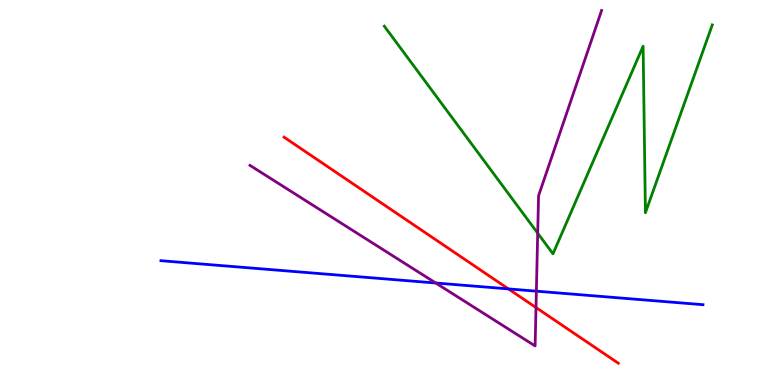[{'lines': ['blue', 'red'], 'intersections': [{'x': 6.56, 'y': 2.5}]}, {'lines': ['green', 'red'], 'intersections': []}, {'lines': ['purple', 'red'], 'intersections': [{'x': 6.92, 'y': 2.01}]}, {'lines': ['blue', 'green'], 'intersections': []}, {'lines': ['blue', 'purple'], 'intersections': [{'x': 5.62, 'y': 2.65}, {'x': 6.92, 'y': 2.44}]}, {'lines': ['green', 'purple'], 'intersections': [{'x': 6.94, 'y': 3.94}]}]